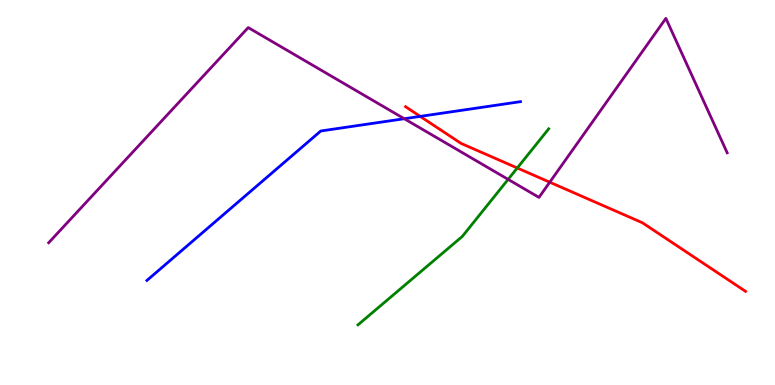[{'lines': ['blue', 'red'], 'intersections': [{'x': 5.42, 'y': 6.98}]}, {'lines': ['green', 'red'], 'intersections': [{'x': 6.67, 'y': 5.64}]}, {'lines': ['purple', 'red'], 'intersections': [{'x': 7.09, 'y': 5.27}]}, {'lines': ['blue', 'green'], 'intersections': []}, {'lines': ['blue', 'purple'], 'intersections': [{'x': 5.22, 'y': 6.92}]}, {'lines': ['green', 'purple'], 'intersections': [{'x': 6.56, 'y': 5.34}]}]